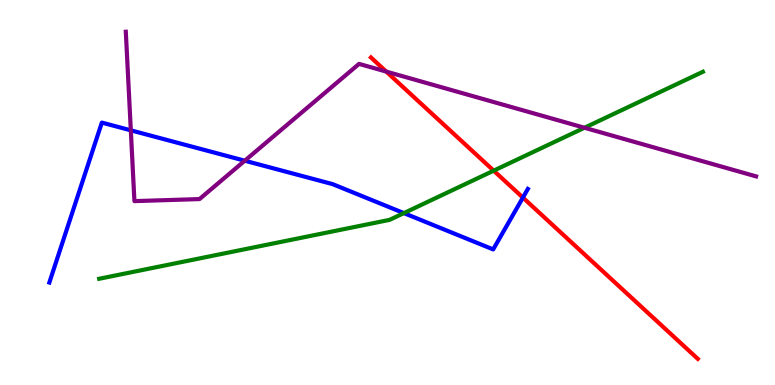[{'lines': ['blue', 'red'], 'intersections': [{'x': 6.75, 'y': 4.87}]}, {'lines': ['green', 'red'], 'intersections': [{'x': 6.37, 'y': 5.57}]}, {'lines': ['purple', 'red'], 'intersections': [{'x': 4.98, 'y': 8.14}]}, {'lines': ['blue', 'green'], 'intersections': [{'x': 5.21, 'y': 4.46}]}, {'lines': ['blue', 'purple'], 'intersections': [{'x': 1.69, 'y': 6.61}, {'x': 3.16, 'y': 5.83}]}, {'lines': ['green', 'purple'], 'intersections': [{'x': 7.54, 'y': 6.68}]}]